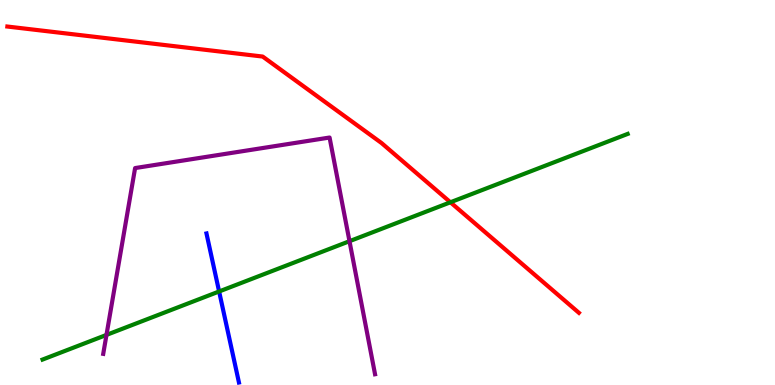[{'lines': ['blue', 'red'], 'intersections': []}, {'lines': ['green', 'red'], 'intersections': [{'x': 5.81, 'y': 4.75}]}, {'lines': ['purple', 'red'], 'intersections': []}, {'lines': ['blue', 'green'], 'intersections': [{'x': 2.83, 'y': 2.43}]}, {'lines': ['blue', 'purple'], 'intersections': []}, {'lines': ['green', 'purple'], 'intersections': [{'x': 1.37, 'y': 1.3}, {'x': 4.51, 'y': 3.74}]}]